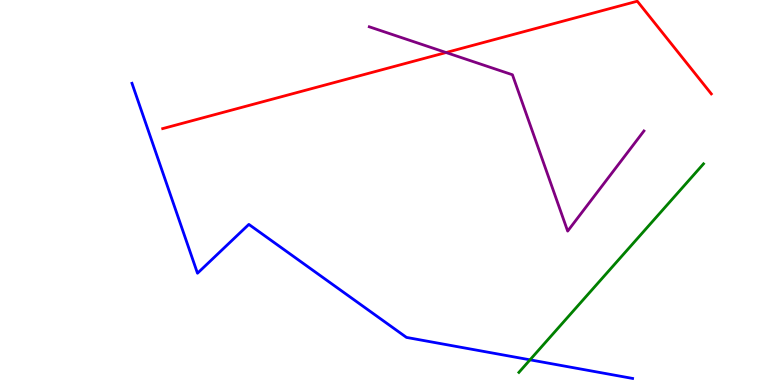[{'lines': ['blue', 'red'], 'intersections': []}, {'lines': ['green', 'red'], 'intersections': []}, {'lines': ['purple', 'red'], 'intersections': [{'x': 5.76, 'y': 8.64}]}, {'lines': ['blue', 'green'], 'intersections': [{'x': 6.84, 'y': 0.654}]}, {'lines': ['blue', 'purple'], 'intersections': []}, {'lines': ['green', 'purple'], 'intersections': []}]